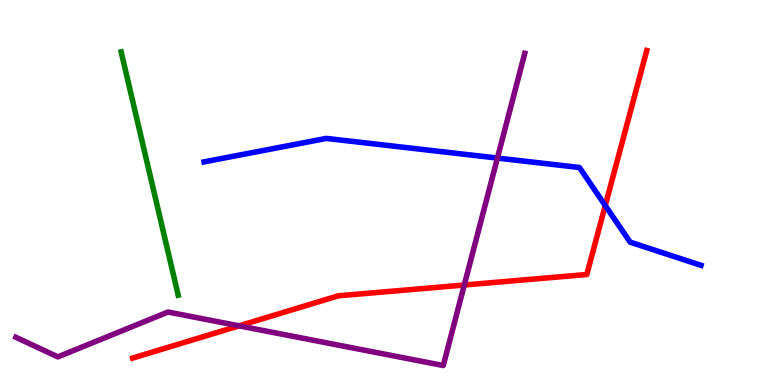[{'lines': ['blue', 'red'], 'intersections': [{'x': 7.81, 'y': 4.66}]}, {'lines': ['green', 'red'], 'intersections': []}, {'lines': ['purple', 'red'], 'intersections': [{'x': 3.09, 'y': 1.54}, {'x': 5.99, 'y': 2.6}]}, {'lines': ['blue', 'green'], 'intersections': []}, {'lines': ['blue', 'purple'], 'intersections': [{'x': 6.42, 'y': 5.89}]}, {'lines': ['green', 'purple'], 'intersections': []}]